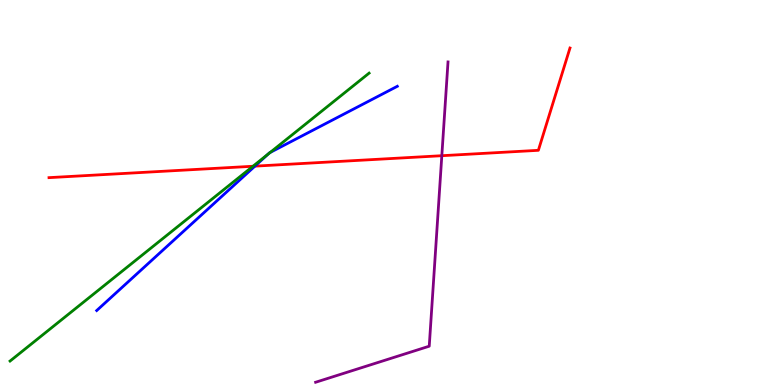[{'lines': ['blue', 'red'], 'intersections': [{'x': 3.29, 'y': 5.68}]}, {'lines': ['green', 'red'], 'intersections': [{'x': 3.26, 'y': 5.68}]}, {'lines': ['purple', 'red'], 'intersections': [{'x': 5.7, 'y': 5.96}]}, {'lines': ['blue', 'green'], 'intersections': [{'x': 3.46, 'y': 5.99}, {'x': 3.49, 'y': 6.04}]}, {'lines': ['blue', 'purple'], 'intersections': []}, {'lines': ['green', 'purple'], 'intersections': []}]